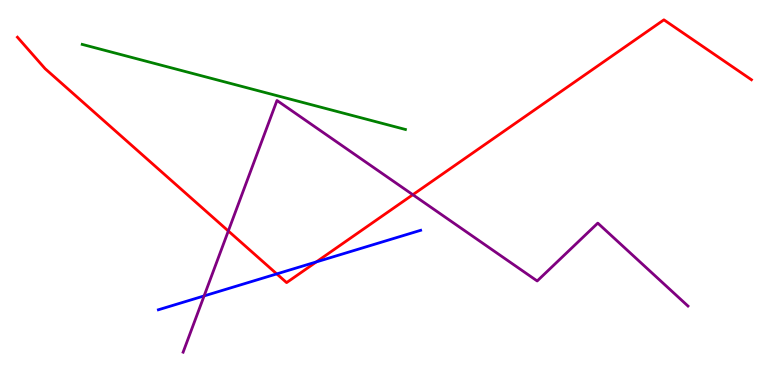[{'lines': ['blue', 'red'], 'intersections': [{'x': 3.57, 'y': 2.89}, {'x': 4.08, 'y': 3.2}]}, {'lines': ['green', 'red'], 'intersections': []}, {'lines': ['purple', 'red'], 'intersections': [{'x': 2.95, 'y': 4.0}, {'x': 5.33, 'y': 4.94}]}, {'lines': ['blue', 'green'], 'intersections': []}, {'lines': ['blue', 'purple'], 'intersections': [{'x': 2.63, 'y': 2.31}]}, {'lines': ['green', 'purple'], 'intersections': []}]